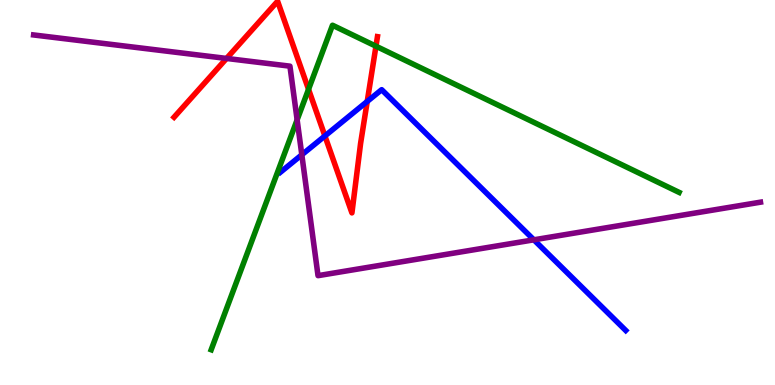[{'lines': ['blue', 'red'], 'intersections': [{'x': 4.19, 'y': 6.47}, {'x': 4.74, 'y': 7.36}]}, {'lines': ['green', 'red'], 'intersections': [{'x': 3.98, 'y': 7.68}, {'x': 4.85, 'y': 8.8}]}, {'lines': ['purple', 'red'], 'intersections': [{'x': 2.92, 'y': 8.48}]}, {'lines': ['blue', 'green'], 'intersections': []}, {'lines': ['blue', 'purple'], 'intersections': [{'x': 3.89, 'y': 5.98}, {'x': 6.89, 'y': 3.77}]}, {'lines': ['green', 'purple'], 'intersections': [{'x': 3.83, 'y': 6.89}]}]